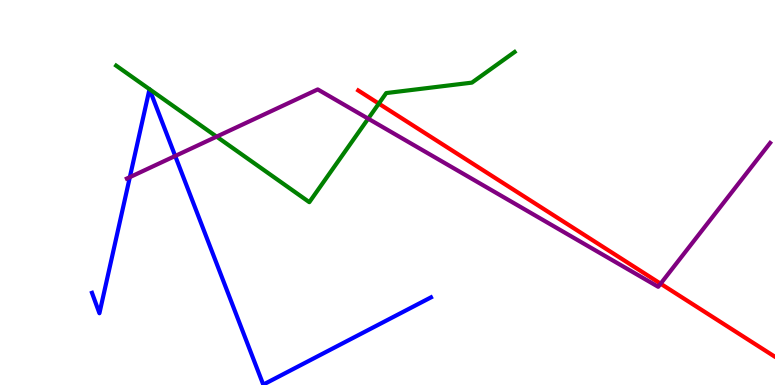[{'lines': ['blue', 'red'], 'intersections': []}, {'lines': ['green', 'red'], 'intersections': [{'x': 4.89, 'y': 7.31}]}, {'lines': ['purple', 'red'], 'intersections': [{'x': 8.52, 'y': 2.63}]}, {'lines': ['blue', 'green'], 'intersections': []}, {'lines': ['blue', 'purple'], 'intersections': [{'x': 1.68, 'y': 5.4}, {'x': 2.26, 'y': 5.95}]}, {'lines': ['green', 'purple'], 'intersections': [{'x': 2.79, 'y': 6.45}, {'x': 4.75, 'y': 6.92}]}]